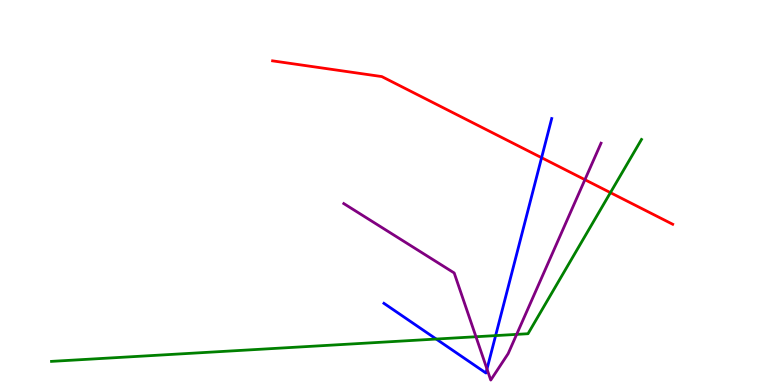[{'lines': ['blue', 'red'], 'intersections': [{'x': 6.99, 'y': 5.9}]}, {'lines': ['green', 'red'], 'intersections': [{'x': 7.88, 'y': 5.0}]}, {'lines': ['purple', 'red'], 'intersections': [{'x': 7.55, 'y': 5.33}]}, {'lines': ['blue', 'green'], 'intersections': [{'x': 5.63, 'y': 1.19}, {'x': 6.4, 'y': 1.28}]}, {'lines': ['blue', 'purple'], 'intersections': [{'x': 6.28, 'y': 0.415}]}, {'lines': ['green', 'purple'], 'intersections': [{'x': 6.14, 'y': 1.25}, {'x': 6.67, 'y': 1.31}]}]